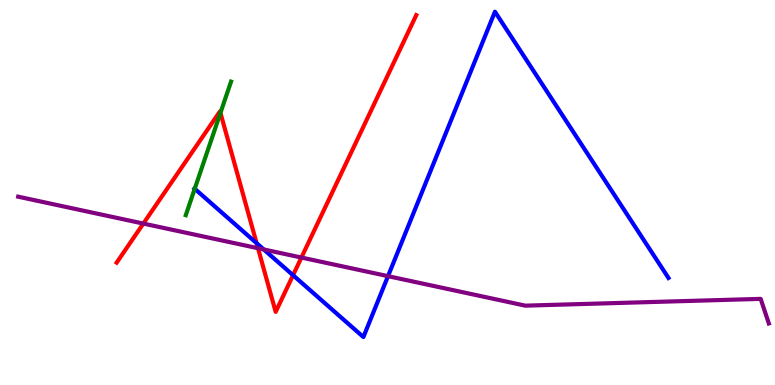[{'lines': ['blue', 'red'], 'intersections': [{'x': 3.31, 'y': 3.68}, {'x': 3.78, 'y': 2.85}]}, {'lines': ['green', 'red'], 'intersections': [{'x': 2.84, 'y': 7.07}]}, {'lines': ['purple', 'red'], 'intersections': [{'x': 1.85, 'y': 4.19}, {'x': 3.33, 'y': 3.55}, {'x': 3.89, 'y': 3.31}]}, {'lines': ['blue', 'green'], 'intersections': [{'x': 2.51, 'y': 5.1}]}, {'lines': ['blue', 'purple'], 'intersections': [{'x': 3.4, 'y': 3.52}, {'x': 5.01, 'y': 2.83}]}, {'lines': ['green', 'purple'], 'intersections': []}]